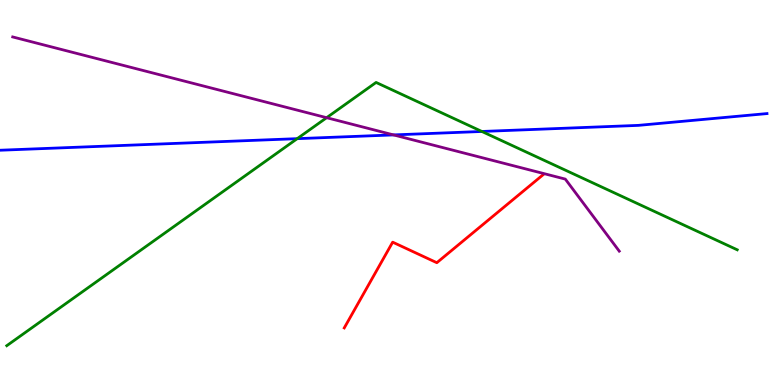[{'lines': ['blue', 'red'], 'intersections': []}, {'lines': ['green', 'red'], 'intersections': []}, {'lines': ['purple', 'red'], 'intersections': []}, {'lines': ['blue', 'green'], 'intersections': [{'x': 3.83, 'y': 6.4}, {'x': 6.22, 'y': 6.59}]}, {'lines': ['blue', 'purple'], 'intersections': [{'x': 5.08, 'y': 6.5}]}, {'lines': ['green', 'purple'], 'intersections': [{'x': 4.21, 'y': 6.94}]}]